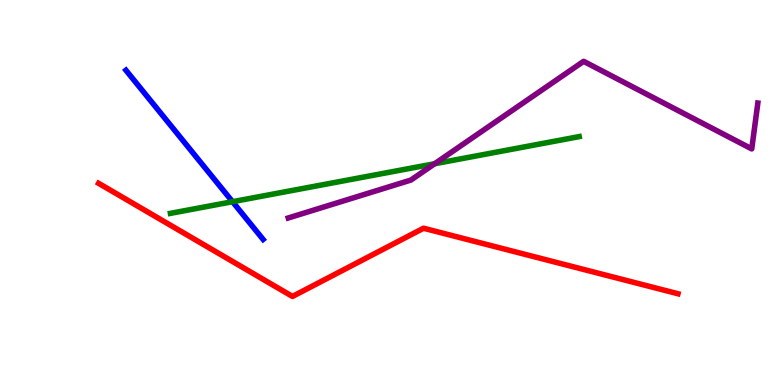[{'lines': ['blue', 'red'], 'intersections': []}, {'lines': ['green', 'red'], 'intersections': []}, {'lines': ['purple', 'red'], 'intersections': []}, {'lines': ['blue', 'green'], 'intersections': [{'x': 3.0, 'y': 4.76}]}, {'lines': ['blue', 'purple'], 'intersections': []}, {'lines': ['green', 'purple'], 'intersections': [{'x': 5.61, 'y': 5.75}]}]